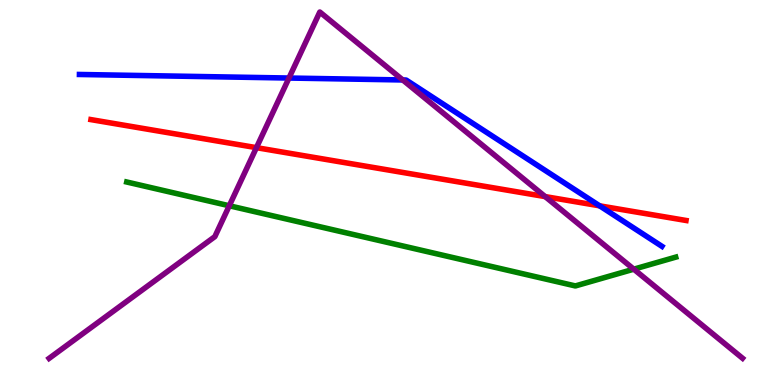[{'lines': ['blue', 'red'], 'intersections': [{'x': 7.74, 'y': 4.65}]}, {'lines': ['green', 'red'], 'intersections': []}, {'lines': ['purple', 'red'], 'intersections': [{'x': 3.31, 'y': 6.16}, {'x': 7.03, 'y': 4.89}]}, {'lines': ['blue', 'green'], 'intersections': []}, {'lines': ['blue', 'purple'], 'intersections': [{'x': 3.73, 'y': 7.97}, {'x': 5.2, 'y': 7.92}]}, {'lines': ['green', 'purple'], 'intersections': [{'x': 2.96, 'y': 4.66}, {'x': 8.18, 'y': 3.01}]}]